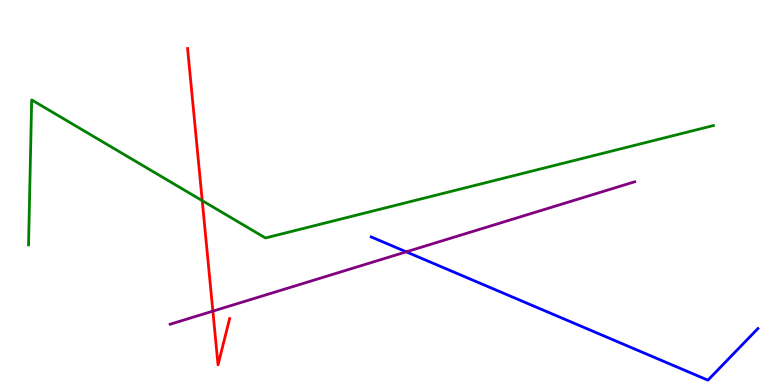[{'lines': ['blue', 'red'], 'intersections': []}, {'lines': ['green', 'red'], 'intersections': [{'x': 2.61, 'y': 4.79}]}, {'lines': ['purple', 'red'], 'intersections': [{'x': 2.75, 'y': 1.92}]}, {'lines': ['blue', 'green'], 'intersections': []}, {'lines': ['blue', 'purple'], 'intersections': [{'x': 5.24, 'y': 3.46}]}, {'lines': ['green', 'purple'], 'intersections': []}]